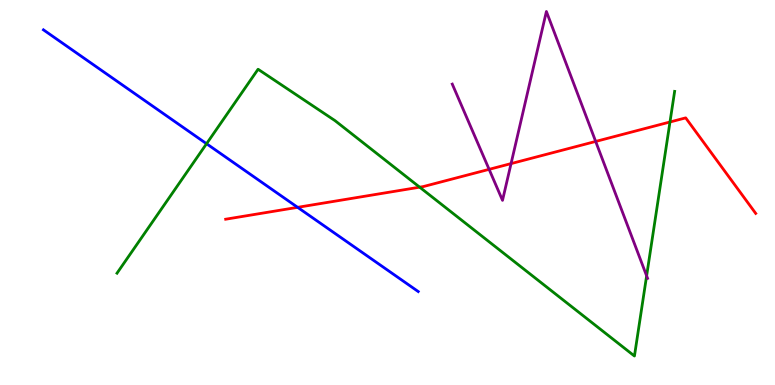[{'lines': ['blue', 'red'], 'intersections': [{'x': 3.84, 'y': 4.61}]}, {'lines': ['green', 'red'], 'intersections': [{'x': 5.41, 'y': 5.14}, {'x': 8.64, 'y': 6.83}]}, {'lines': ['purple', 'red'], 'intersections': [{'x': 6.31, 'y': 5.6}, {'x': 6.59, 'y': 5.75}, {'x': 7.69, 'y': 6.33}]}, {'lines': ['blue', 'green'], 'intersections': [{'x': 2.67, 'y': 6.27}]}, {'lines': ['blue', 'purple'], 'intersections': []}, {'lines': ['green', 'purple'], 'intersections': [{'x': 8.34, 'y': 2.84}]}]